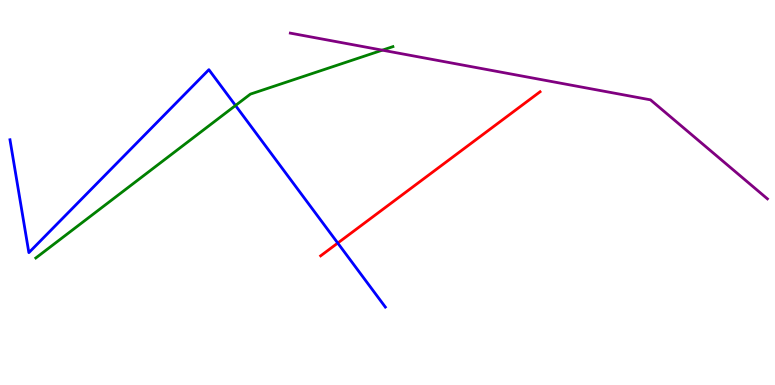[{'lines': ['blue', 'red'], 'intersections': [{'x': 4.36, 'y': 3.69}]}, {'lines': ['green', 'red'], 'intersections': []}, {'lines': ['purple', 'red'], 'intersections': []}, {'lines': ['blue', 'green'], 'intersections': [{'x': 3.04, 'y': 7.26}]}, {'lines': ['blue', 'purple'], 'intersections': []}, {'lines': ['green', 'purple'], 'intersections': [{'x': 4.93, 'y': 8.7}]}]